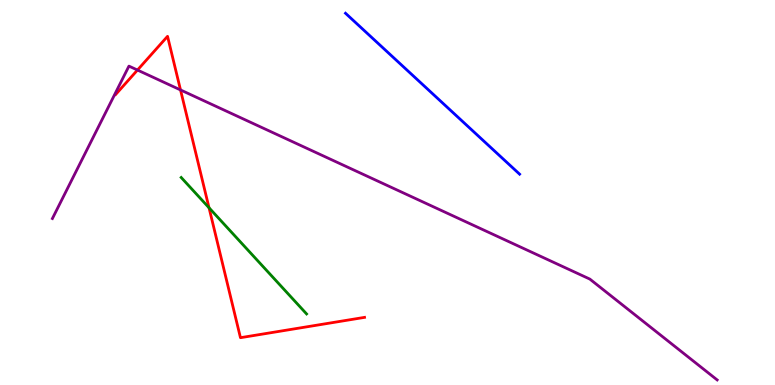[{'lines': ['blue', 'red'], 'intersections': []}, {'lines': ['green', 'red'], 'intersections': [{'x': 2.7, 'y': 4.6}]}, {'lines': ['purple', 'red'], 'intersections': [{'x': 1.77, 'y': 8.18}, {'x': 2.33, 'y': 7.66}]}, {'lines': ['blue', 'green'], 'intersections': []}, {'lines': ['blue', 'purple'], 'intersections': []}, {'lines': ['green', 'purple'], 'intersections': []}]